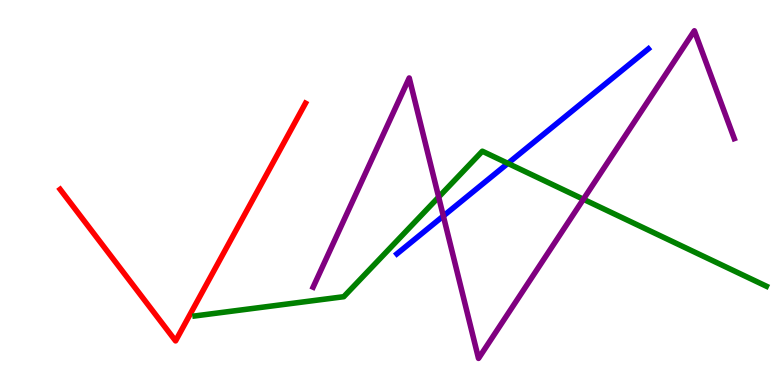[{'lines': ['blue', 'red'], 'intersections': []}, {'lines': ['green', 'red'], 'intersections': []}, {'lines': ['purple', 'red'], 'intersections': []}, {'lines': ['blue', 'green'], 'intersections': [{'x': 6.55, 'y': 5.76}]}, {'lines': ['blue', 'purple'], 'intersections': [{'x': 5.72, 'y': 4.39}]}, {'lines': ['green', 'purple'], 'intersections': [{'x': 5.66, 'y': 4.88}, {'x': 7.53, 'y': 4.82}]}]